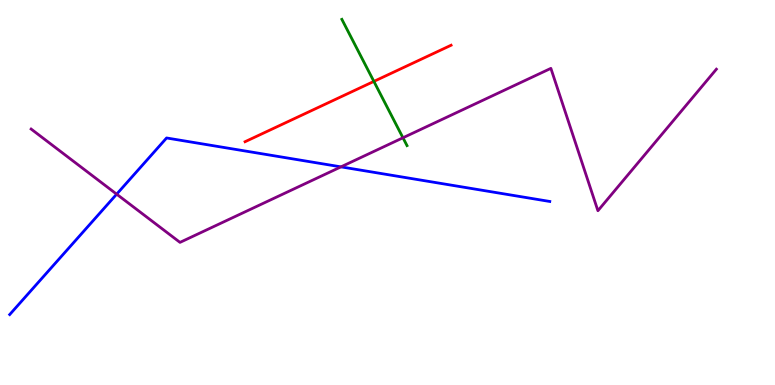[{'lines': ['blue', 'red'], 'intersections': []}, {'lines': ['green', 'red'], 'intersections': [{'x': 4.82, 'y': 7.89}]}, {'lines': ['purple', 'red'], 'intersections': []}, {'lines': ['blue', 'green'], 'intersections': []}, {'lines': ['blue', 'purple'], 'intersections': [{'x': 1.51, 'y': 4.96}, {'x': 4.4, 'y': 5.67}]}, {'lines': ['green', 'purple'], 'intersections': [{'x': 5.2, 'y': 6.42}]}]